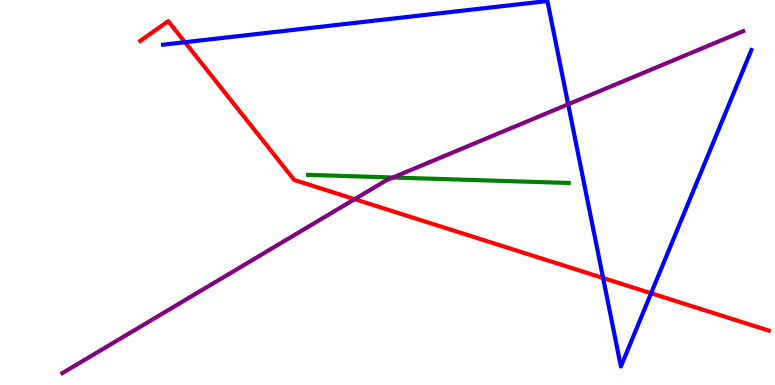[{'lines': ['blue', 'red'], 'intersections': [{'x': 2.39, 'y': 8.9}, {'x': 7.78, 'y': 2.78}, {'x': 8.4, 'y': 2.38}]}, {'lines': ['green', 'red'], 'intersections': []}, {'lines': ['purple', 'red'], 'intersections': [{'x': 4.58, 'y': 4.83}]}, {'lines': ['blue', 'green'], 'intersections': []}, {'lines': ['blue', 'purple'], 'intersections': [{'x': 7.33, 'y': 7.29}]}, {'lines': ['green', 'purple'], 'intersections': [{'x': 5.07, 'y': 5.39}]}]